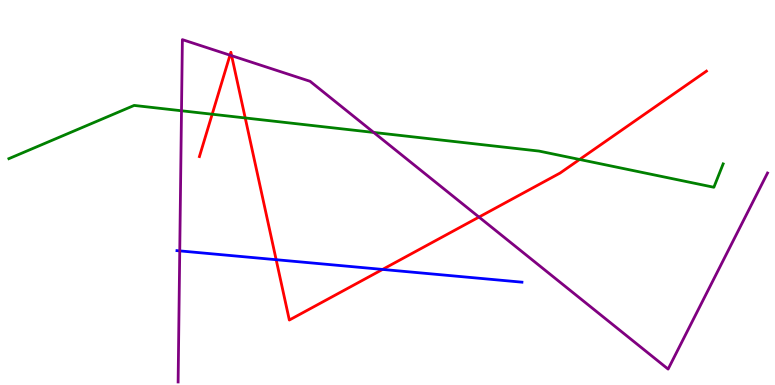[{'lines': ['blue', 'red'], 'intersections': [{'x': 3.56, 'y': 3.25}, {'x': 4.94, 'y': 3.0}]}, {'lines': ['green', 'red'], 'intersections': [{'x': 2.74, 'y': 7.03}, {'x': 3.16, 'y': 6.94}, {'x': 7.48, 'y': 5.86}]}, {'lines': ['purple', 'red'], 'intersections': [{'x': 2.97, 'y': 8.57}, {'x': 2.99, 'y': 8.55}, {'x': 6.18, 'y': 4.36}]}, {'lines': ['blue', 'green'], 'intersections': []}, {'lines': ['blue', 'purple'], 'intersections': [{'x': 2.32, 'y': 3.48}]}, {'lines': ['green', 'purple'], 'intersections': [{'x': 2.34, 'y': 7.12}, {'x': 4.82, 'y': 6.56}]}]